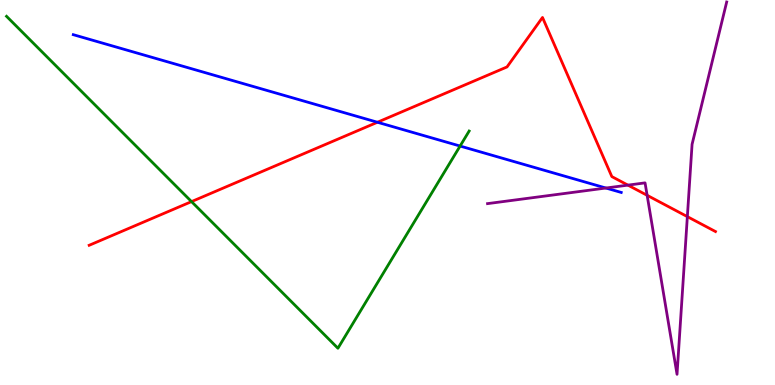[{'lines': ['blue', 'red'], 'intersections': [{'x': 4.87, 'y': 6.82}]}, {'lines': ['green', 'red'], 'intersections': [{'x': 2.47, 'y': 4.76}]}, {'lines': ['purple', 'red'], 'intersections': [{'x': 8.1, 'y': 5.19}, {'x': 8.35, 'y': 4.93}, {'x': 8.87, 'y': 4.37}]}, {'lines': ['blue', 'green'], 'intersections': [{'x': 5.94, 'y': 6.21}]}, {'lines': ['blue', 'purple'], 'intersections': [{'x': 7.82, 'y': 5.12}]}, {'lines': ['green', 'purple'], 'intersections': []}]